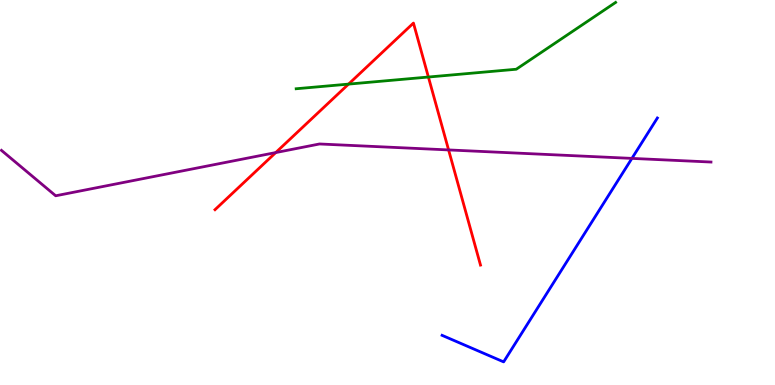[{'lines': ['blue', 'red'], 'intersections': []}, {'lines': ['green', 'red'], 'intersections': [{'x': 4.5, 'y': 7.82}, {'x': 5.53, 'y': 8.0}]}, {'lines': ['purple', 'red'], 'intersections': [{'x': 3.56, 'y': 6.04}, {'x': 5.79, 'y': 6.11}]}, {'lines': ['blue', 'green'], 'intersections': []}, {'lines': ['blue', 'purple'], 'intersections': [{'x': 8.15, 'y': 5.89}]}, {'lines': ['green', 'purple'], 'intersections': []}]